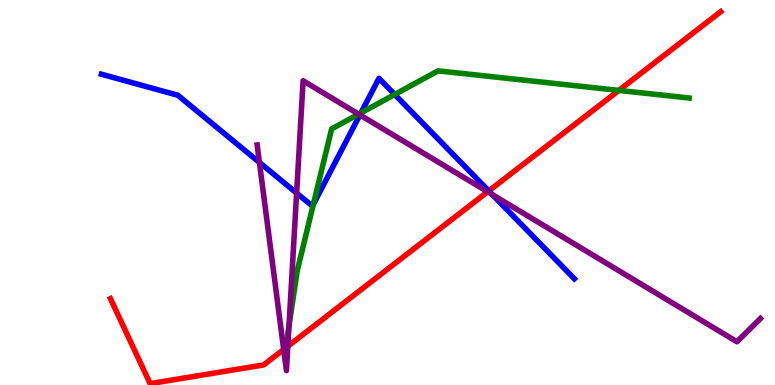[{'lines': ['blue', 'red'], 'intersections': [{'x': 6.31, 'y': 5.04}]}, {'lines': ['green', 'red'], 'intersections': [{'x': 3.69, 'y': 0.965}, {'x': 7.98, 'y': 7.65}]}, {'lines': ['purple', 'red'], 'intersections': [{'x': 3.66, 'y': 0.923}, {'x': 3.71, 'y': 1.01}, {'x': 6.29, 'y': 5.02}]}, {'lines': ['blue', 'green'], 'intersections': [{'x': 4.04, 'y': 4.69}, {'x': 4.66, 'y': 7.07}, {'x': 5.09, 'y': 7.55}]}, {'lines': ['blue', 'purple'], 'intersections': [{'x': 3.35, 'y': 5.78}, {'x': 3.83, 'y': 4.98}, {'x': 4.64, 'y': 7.01}, {'x': 6.35, 'y': 4.95}]}, {'lines': ['green', 'purple'], 'intersections': [{'x': 3.73, 'y': 1.53}, {'x': 4.63, 'y': 7.03}]}]